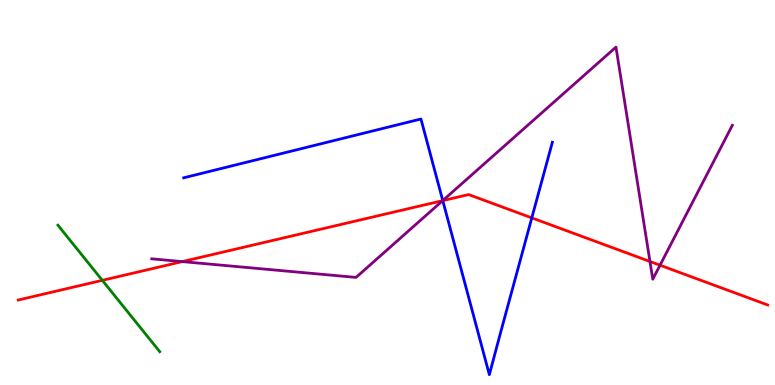[{'lines': ['blue', 'red'], 'intersections': [{'x': 5.71, 'y': 4.79}, {'x': 6.86, 'y': 4.34}]}, {'lines': ['green', 'red'], 'intersections': [{'x': 1.32, 'y': 2.72}]}, {'lines': ['purple', 'red'], 'intersections': [{'x': 2.35, 'y': 3.2}, {'x': 5.71, 'y': 4.79}, {'x': 8.39, 'y': 3.21}, {'x': 8.52, 'y': 3.11}]}, {'lines': ['blue', 'green'], 'intersections': []}, {'lines': ['blue', 'purple'], 'intersections': [{'x': 5.71, 'y': 4.79}]}, {'lines': ['green', 'purple'], 'intersections': []}]